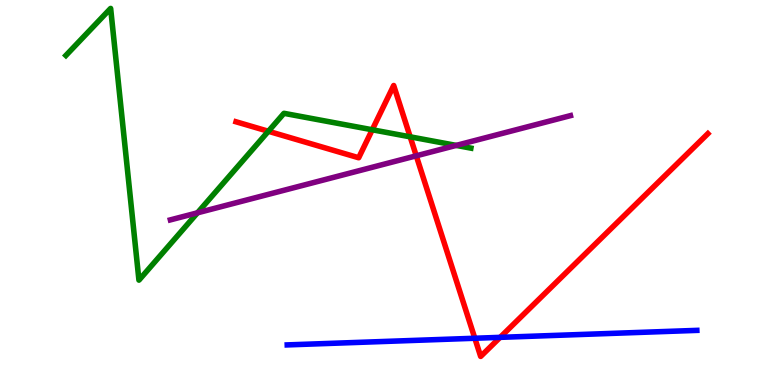[{'lines': ['blue', 'red'], 'intersections': [{'x': 6.13, 'y': 1.21}, {'x': 6.45, 'y': 1.24}]}, {'lines': ['green', 'red'], 'intersections': [{'x': 3.46, 'y': 6.59}, {'x': 4.8, 'y': 6.63}, {'x': 5.29, 'y': 6.45}]}, {'lines': ['purple', 'red'], 'intersections': [{'x': 5.37, 'y': 5.95}]}, {'lines': ['blue', 'green'], 'intersections': []}, {'lines': ['blue', 'purple'], 'intersections': []}, {'lines': ['green', 'purple'], 'intersections': [{'x': 2.55, 'y': 4.47}, {'x': 5.89, 'y': 6.22}]}]